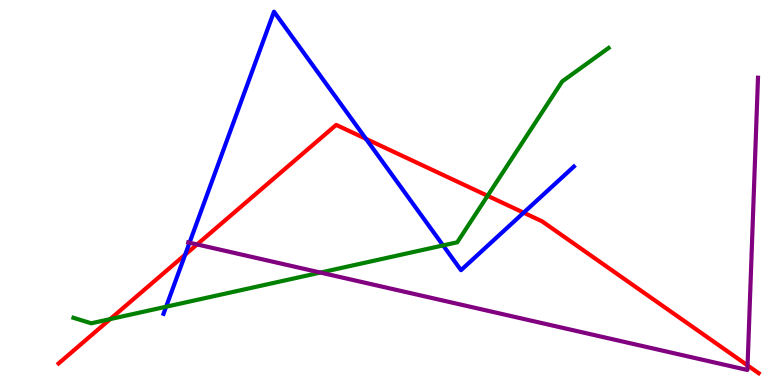[{'lines': ['blue', 'red'], 'intersections': [{'x': 2.39, 'y': 3.38}, {'x': 4.72, 'y': 6.39}, {'x': 6.76, 'y': 4.48}]}, {'lines': ['green', 'red'], 'intersections': [{'x': 1.42, 'y': 1.71}, {'x': 6.29, 'y': 4.91}]}, {'lines': ['purple', 'red'], 'intersections': [{'x': 2.54, 'y': 3.65}, {'x': 9.65, 'y': 0.509}]}, {'lines': ['blue', 'green'], 'intersections': [{'x': 2.14, 'y': 2.03}, {'x': 5.72, 'y': 3.63}]}, {'lines': ['blue', 'purple'], 'intersections': [{'x': 2.45, 'y': 3.7}]}, {'lines': ['green', 'purple'], 'intersections': [{'x': 4.13, 'y': 2.92}]}]